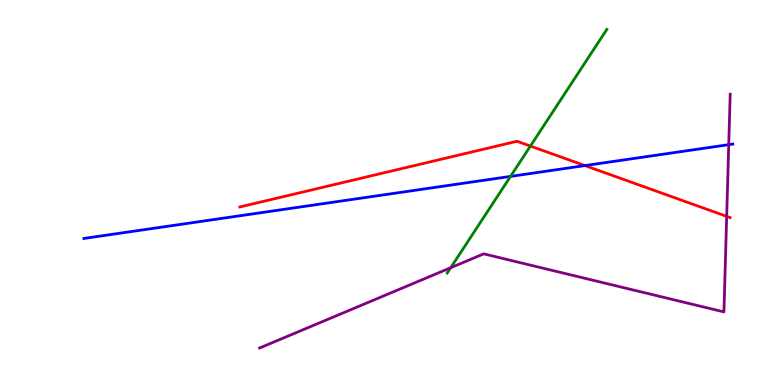[{'lines': ['blue', 'red'], 'intersections': [{'x': 7.55, 'y': 5.7}]}, {'lines': ['green', 'red'], 'intersections': [{'x': 6.84, 'y': 6.21}]}, {'lines': ['purple', 'red'], 'intersections': [{'x': 9.38, 'y': 4.38}]}, {'lines': ['blue', 'green'], 'intersections': [{'x': 6.59, 'y': 5.42}]}, {'lines': ['blue', 'purple'], 'intersections': [{'x': 9.4, 'y': 6.24}]}, {'lines': ['green', 'purple'], 'intersections': [{'x': 5.82, 'y': 3.05}]}]